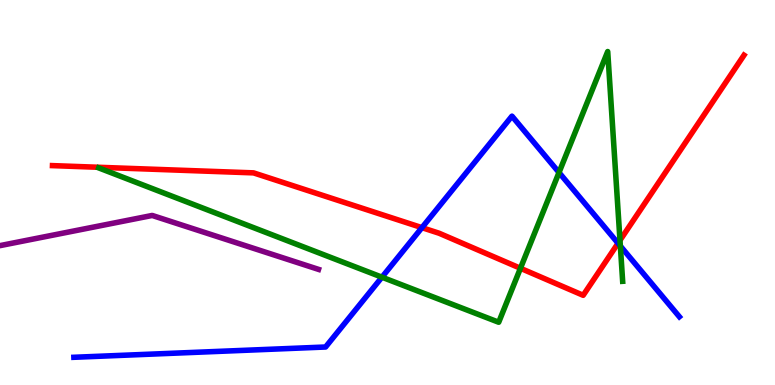[{'lines': ['blue', 'red'], 'intersections': [{'x': 5.44, 'y': 4.09}, {'x': 7.97, 'y': 3.68}]}, {'lines': ['green', 'red'], 'intersections': [{'x': 6.72, 'y': 3.03}, {'x': 8.0, 'y': 3.76}]}, {'lines': ['purple', 'red'], 'intersections': []}, {'lines': ['blue', 'green'], 'intersections': [{'x': 4.93, 'y': 2.8}, {'x': 7.21, 'y': 5.52}, {'x': 8.0, 'y': 3.61}]}, {'lines': ['blue', 'purple'], 'intersections': []}, {'lines': ['green', 'purple'], 'intersections': []}]